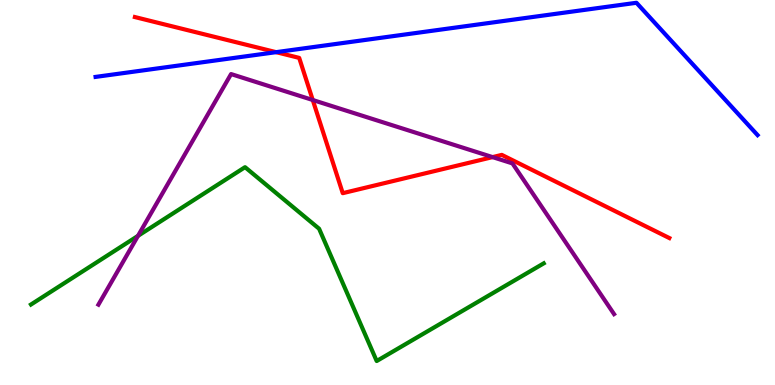[{'lines': ['blue', 'red'], 'intersections': [{'x': 3.56, 'y': 8.65}]}, {'lines': ['green', 'red'], 'intersections': []}, {'lines': ['purple', 'red'], 'intersections': [{'x': 4.04, 'y': 7.4}, {'x': 6.36, 'y': 5.92}]}, {'lines': ['blue', 'green'], 'intersections': []}, {'lines': ['blue', 'purple'], 'intersections': []}, {'lines': ['green', 'purple'], 'intersections': [{'x': 1.78, 'y': 3.87}]}]